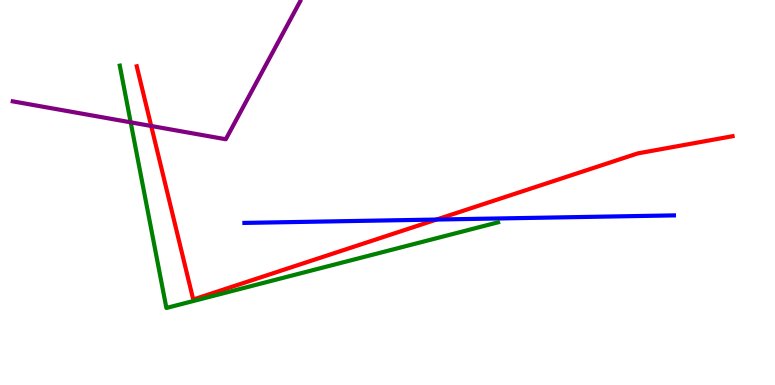[{'lines': ['blue', 'red'], 'intersections': [{'x': 5.63, 'y': 4.3}]}, {'lines': ['green', 'red'], 'intersections': []}, {'lines': ['purple', 'red'], 'intersections': [{'x': 1.95, 'y': 6.73}]}, {'lines': ['blue', 'green'], 'intersections': []}, {'lines': ['blue', 'purple'], 'intersections': []}, {'lines': ['green', 'purple'], 'intersections': [{'x': 1.69, 'y': 6.82}]}]